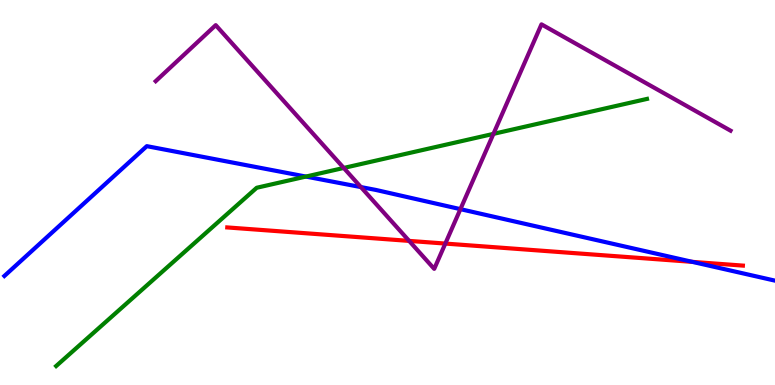[{'lines': ['blue', 'red'], 'intersections': [{'x': 8.93, 'y': 3.2}]}, {'lines': ['green', 'red'], 'intersections': []}, {'lines': ['purple', 'red'], 'intersections': [{'x': 5.28, 'y': 3.74}, {'x': 5.75, 'y': 3.67}]}, {'lines': ['blue', 'green'], 'intersections': [{'x': 3.95, 'y': 5.41}]}, {'lines': ['blue', 'purple'], 'intersections': [{'x': 4.66, 'y': 5.14}, {'x': 5.94, 'y': 4.57}]}, {'lines': ['green', 'purple'], 'intersections': [{'x': 4.44, 'y': 5.64}, {'x': 6.37, 'y': 6.52}]}]